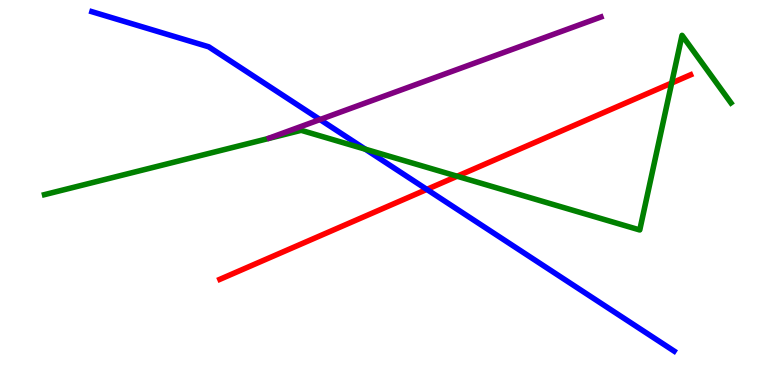[{'lines': ['blue', 'red'], 'intersections': [{'x': 5.51, 'y': 5.08}]}, {'lines': ['green', 'red'], 'intersections': [{'x': 5.9, 'y': 5.42}, {'x': 8.67, 'y': 7.84}]}, {'lines': ['purple', 'red'], 'intersections': []}, {'lines': ['blue', 'green'], 'intersections': [{'x': 4.71, 'y': 6.12}]}, {'lines': ['blue', 'purple'], 'intersections': [{'x': 4.13, 'y': 6.89}]}, {'lines': ['green', 'purple'], 'intersections': []}]